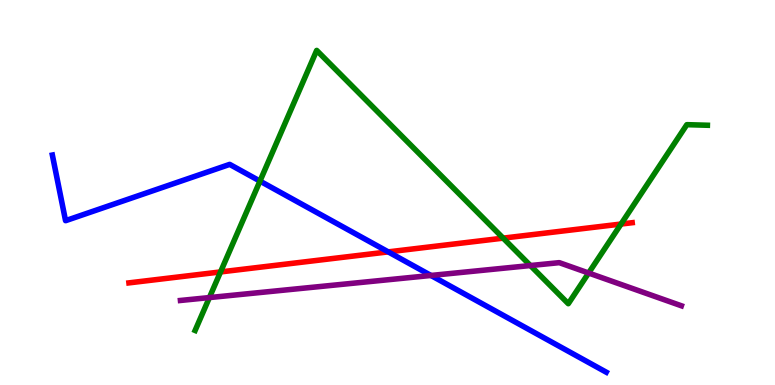[{'lines': ['blue', 'red'], 'intersections': [{'x': 5.01, 'y': 3.46}]}, {'lines': ['green', 'red'], 'intersections': [{'x': 2.85, 'y': 2.94}, {'x': 6.49, 'y': 3.81}, {'x': 8.01, 'y': 4.18}]}, {'lines': ['purple', 'red'], 'intersections': []}, {'lines': ['blue', 'green'], 'intersections': [{'x': 3.35, 'y': 5.3}]}, {'lines': ['blue', 'purple'], 'intersections': [{'x': 5.56, 'y': 2.85}]}, {'lines': ['green', 'purple'], 'intersections': [{'x': 2.7, 'y': 2.27}, {'x': 6.84, 'y': 3.1}, {'x': 7.6, 'y': 2.91}]}]